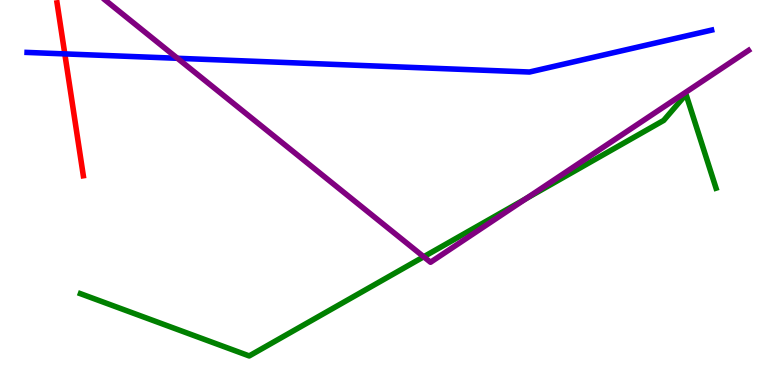[{'lines': ['blue', 'red'], 'intersections': [{'x': 0.836, 'y': 8.6}]}, {'lines': ['green', 'red'], 'intersections': []}, {'lines': ['purple', 'red'], 'intersections': []}, {'lines': ['blue', 'green'], 'intersections': []}, {'lines': ['blue', 'purple'], 'intersections': [{'x': 2.29, 'y': 8.49}]}, {'lines': ['green', 'purple'], 'intersections': [{'x': 5.47, 'y': 3.33}, {'x': 6.79, 'y': 4.84}]}]